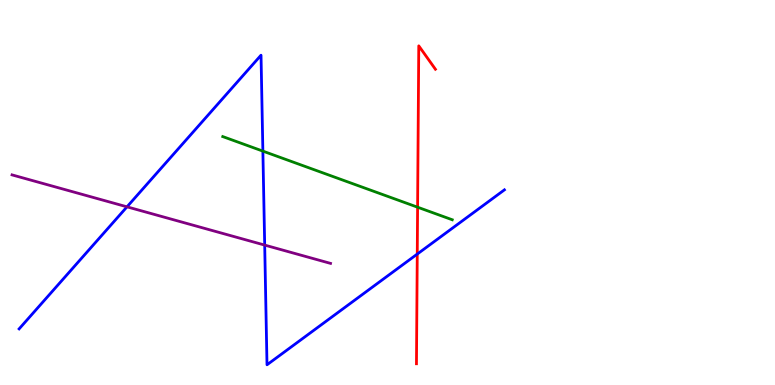[{'lines': ['blue', 'red'], 'intersections': [{'x': 5.38, 'y': 3.4}]}, {'lines': ['green', 'red'], 'intersections': [{'x': 5.39, 'y': 4.62}]}, {'lines': ['purple', 'red'], 'intersections': []}, {'lines': ['blue', 'green'], 'intersections': [{'x': 3.39, 'y': 6.07}]}, {'lines': ['blue', 'purple'], 'intersections': [{'x': 1.64, 'y': 4.63}, {'x': 3.42, 'y': 3.63}]}, {'lines': ['green', 'purple'], 'intersections': []}]